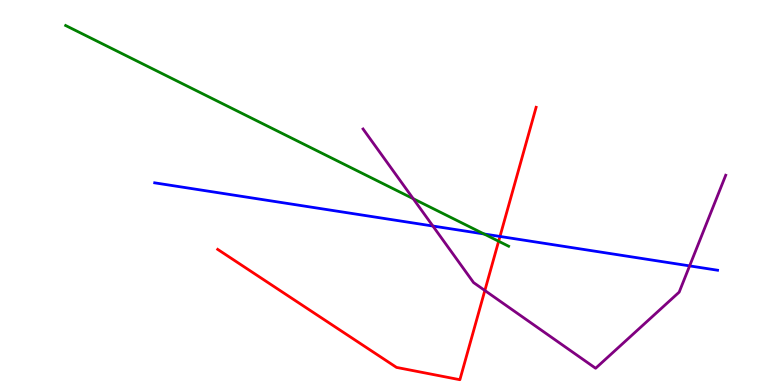[{'lines': ['blue', 'red'], 'intersections': [{'x': 6.45, 'y': 3.86}]}, {'lines': ['green', 'red'], 'intersections': [{'x': 6.43, 'y': 3.73}]}, {'lines': ['purple', 'red'], 'intersections': [{'x': 6.26, 'y': 2.45}]}, {'lines': ['blue', 'green'], 'intersections': [{'x': 6.25, 'y': 3.92}]}, {'lines': ['blue', 'purple'], 'intersections': [{'x': 5.59, 'y': 4.13}, {'x': 8.9, 'y': 3.09}]}, {'lines': ['green', 'purple'], 'intersections': [{'x': 5.33, 'y': 4.84}]}]